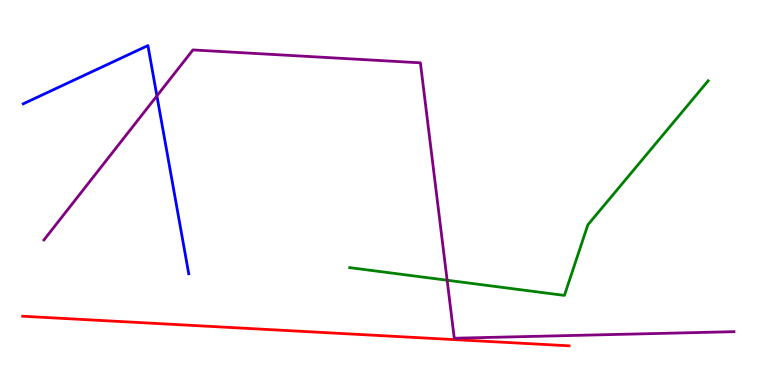[{'lines': ['blue', 'red'], 'intersections': []}, {'lines': ['green', 'red'], 'intersections': []}, {'lines': ['purple', 'red'], 'intersections': []}, {'lines': ['blue', 'green'], 'intersections': []}, {'lines': ['blue', 'purple'], 'intersections': [{'x': 2.02, 'y': 7.51}]}, {'lines': ['green', 'purple'], 'intersections': [{'x': 5.77, 'y': 2.72}]}]